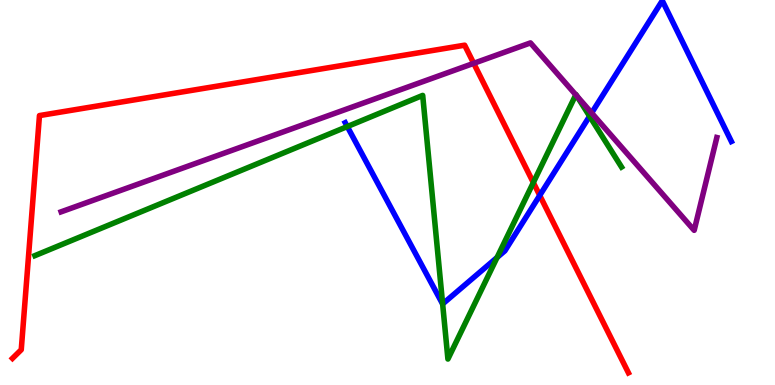[{'lines': ['blue', 'red'], 'intersections': [{'x': 6.96, 'y': 4.92}]}, {'lines': ['green', 'red'], 'intersections': [{'x': 6.88, 'y': 5.26}]}, {'lines': ['purple', 'red'], 'intersections': [{'x': 6.11, 'y': 8.36}]}, {'lines': ['blue', 'green'], 'intersections': [{'x': 4.48, 'y': 6.71}, {'x': 5.71, 'y': 2.11}, {'x': 6.41, 'y': 3.31}, {'x': 7.61, 'y': 6.98}]}, {'lines': ['blue', 'purple'], 'intersections': [{'x': 7.63, 'y': 7.07}]}, {'lines': ['green', 'purple'], 'intersections': [{'x': 7.43, 'y': 7.54}, {'x': 7.44, 'y': 7.5}]}]